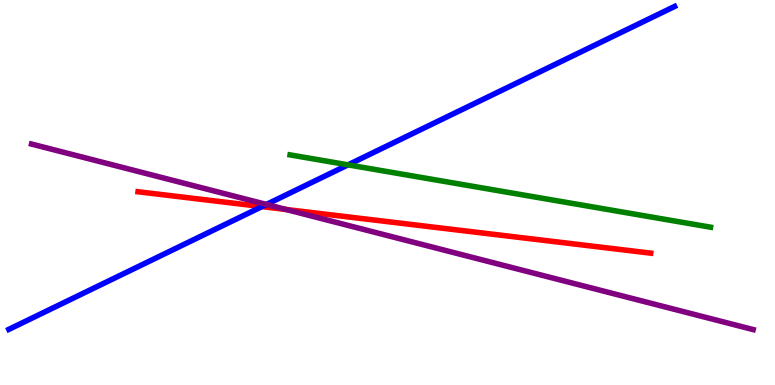[{'lines': ['blue', 'red'], 'intersections': [{'x': 3.38, 'y': 4.63}]}, {'lines': ['green', 'red'], 'intersections': []}, {'lines': ['purple', 'red'], 'intersections': [{'x': 3.69, 'y': 4.56}]}, {'lines': ['blue', 'green'], 'intersections': [{'x': 4.49, 'y': 5.72}]}, {'lines': ['blue', 'purple'], 'intersections': [{'x': 3.44, 'y': 4.69}]}, {'lines': ['green', 'purple'], 'intersections': []}]